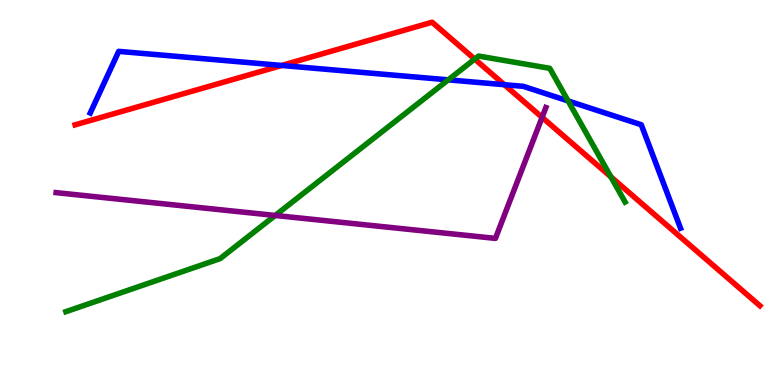[{'lines': ['blue', 'red'], 'intersections': [{'x': 3.64, 'y': 8.3}, {'x': 6.51, 'y': 7.8}]}, {'lines': ['green', 'red'], 'intersections': [{'x': 6.13, 'y': 8.47}, {'x': 7.88, 'y': 5.41}]}, {'lines': ['purple', 'red'], 'intersections': [{'x': 6.99, 'y': 6.95}]}, {'lines': ['blue', 'green'], 'intersections': [{'x': 5.78, 'y': 7.93}, {'x': 7.33, 'y': 7.38}]}, {'lines': ['blue', 'purple'], 'intersections': []}, {'lines': ['green', 'purple'], 'intersections': [{'x': 3.55, 'y': 4.4}]}]